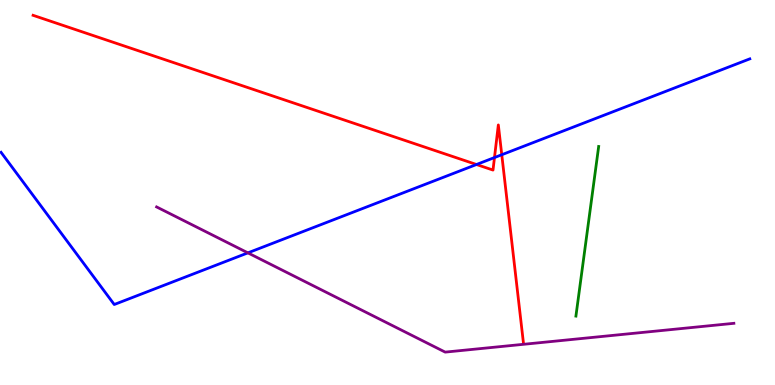[{'lines': ['blue', 'red'], 'intersections': [{'x': 6.15, 'y': 5.73}, {'x': 6.38, 'y': 5.91}, {'x': 6.47, 'y': 5.98}]}, {'lines': ['green', 'red'], 'intersections': []}, {'lines': ['purple', 'red'], 'intersections': []}, {'lines': ['blue', 'green'], 'intersections': []}, {'lines': ['blue', 'purple'], 'intersections': [{'x': 3.2, 'y': 3.43}]}, {'lines': ['green', 'purple'], 'intersections': []}]